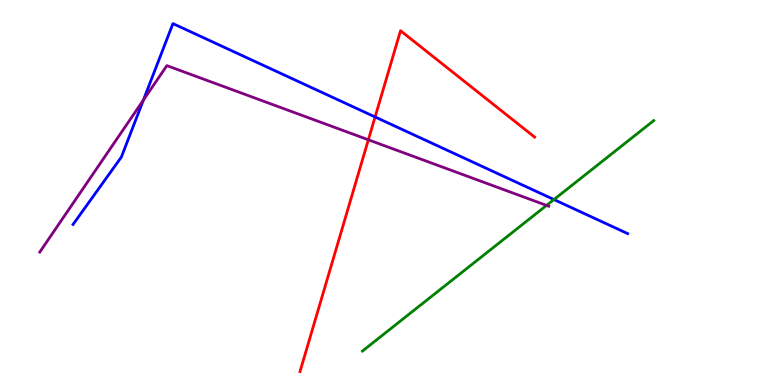[{'lines': ['blue', 'red'], 'intersections': [{'x': 4.84, 'y': 6.96}]}, {'lines': ['green', 'red'], 'intersections': []}, {'lines': ['purple', 'red'], 'intersections': [{'x': 4.75, 'y': 6.37}]}, {'lines': ['blue', 'green'], 'intersections': [{'x': 7.15, 'y': 4.82}]}, {'lines': ['blue', 'purple'], 'intersections': [{'x': 1.85, 'y': 7.4}]}, {'lines': ['green', 'purple'], 'intersections': [{'x': 7.05, 'y': 4.67}]}]